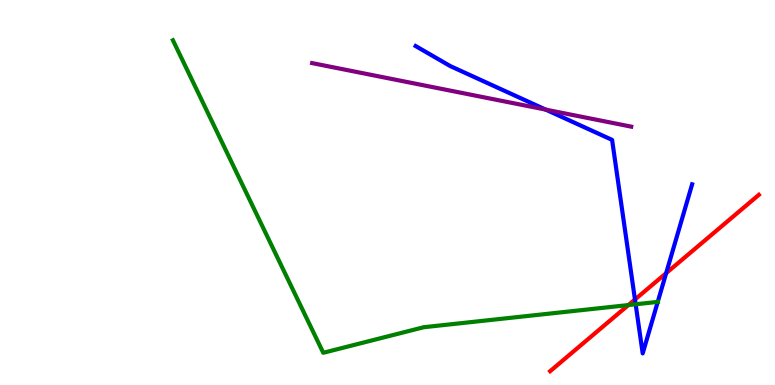[{'lines': ['blue', 'red'], 'intersections': [{'x': 8.19, 'y': 2.22}, {'x': 8.6, 'y': 2.9}]}, {'lines': ['green', 'red'], 'intersections': [{'x': 8.11, 'y': 2.08}]}, {'lines': ['purple', 'red'], 'intersections': []}, {'lines': ['blue', 'green'], 'intersections': [{'x': 8.2, 'y': 2.1}, {'x': 8.49, 'y': 2.16}]}, {'lines': ['blue', 'purple'], 'intersections': [{'x': 7.04, 'y': 7.15}]}, {'lines': ['green', 'purple'], 'intersections': []}]